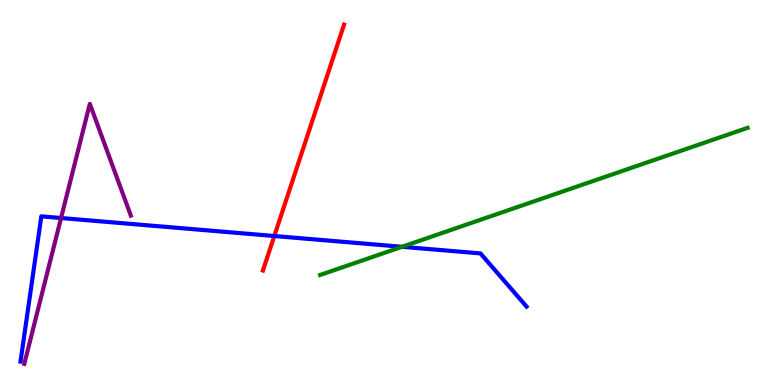[{'lines': ['blue', 'red'], 'intersections': [{'x': 3.54, 'y': 3.87}]}, {'lines': ['green', 'red'], 'intersections': []}, {'lines': ['purple', 'red'], 'intersections': []}, {'lines': ['blue', 'green'], 'intersections': [{'x': 5.19, 'y': 3.59}]}, {'lines': ['blue', 'purple'], 'intersections': [{'x': 0.788, 'y': 4.34}]}, {'lines': ['green', 'purple'], 'intersections': []}]